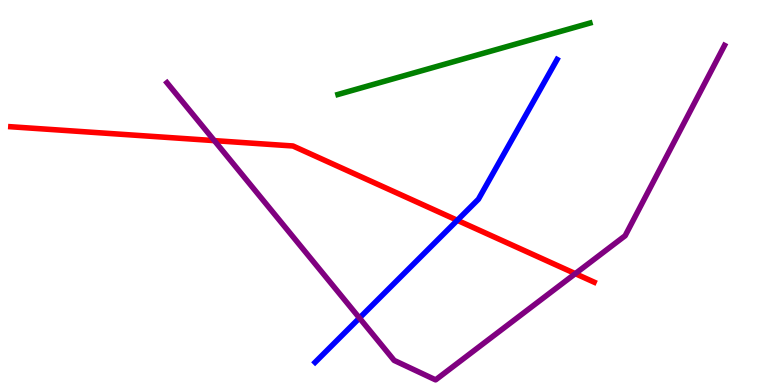[{'lines': ['blue', 'red'], 'intersections': [{'x': 5.9, 'y': 4.28}]}, {'lines': ['green', 'red'], 'intersections': []}, {'lines': ['purple', 'red'], 'intersections': [{'x': 2.77, 'y': 6.35}, {'x': 7.42, 'y': 2.89}]}, {'lines': ['blue', 'green'], 'intersections': []}, {'lines': ['blue', 'purple'], 'intersections': [{'x': 4.64, 'y': 1.74}]}, {'lines': ['green', 'purple'], 'intersections': []}]